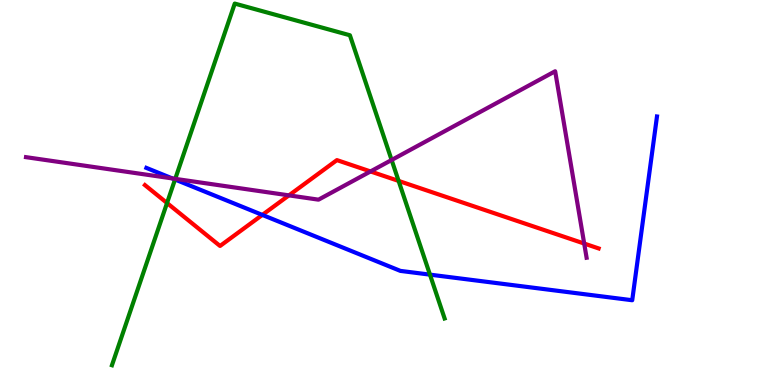[{'lines': ['blue', 'red'], 'intersections': [{'x': 3.38, 'y': 4.42}]}, {'lines': ['green', 'red'], 'intersections': [{'x': 2.16, 'y': 4.73}, {'x': 5.14, 'y': 5.3}]}, {'lines': ['purple', 'red'], 'intersections': [{'x': 3.73, 'y': 4.93}, {'x': 4.78, 'y': 5.55}, {'x': 7.54, 'y': 3.67}]}, {'lines': ['blue', 'green'], 'intersections': [{'x': 2.26, 'y': 5.34}, {'x': 5.55, 'y': 2.87}]}, {'lines': ['blue', 'purple'], 'intersections': [{'x': 2.22, 'y': 5.37}]}, {'lines': ['green', 'purple'], 'intersections': [{'x': 2.26, 'y': 5.35}, {'x': 5.05, 'y': 5.84}]}]